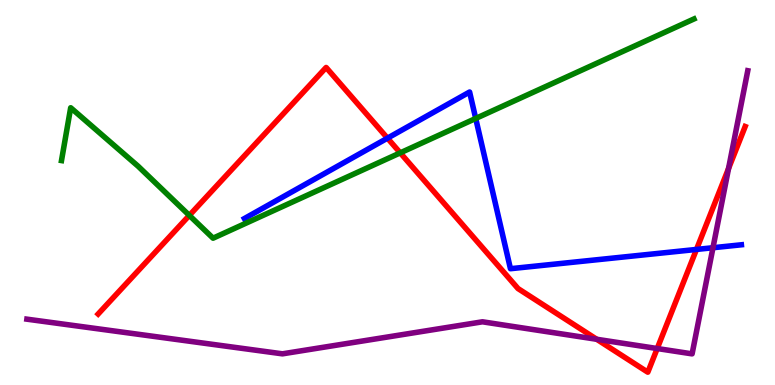[{'lines': ['blue', 'red'], 'intersections': [{'x': 5.0, 'y': 6.41}, {'x': 8.99, 'y': 3.52}]}, {'lines': ['green', 'red'], 'intersections': [{'x': 2.44, 'y': 4.41}, {'x': 5.16, 'y': 6.03}]}, {'lines': ['purple', 'red'], 'intersections': [{'x': 7.7, 'y': 1.19}, {'x': 8.48, 'y': 0.947}, {'x': 9.4, 'y': 5.62}]}, {'lines': ['blue', 'green'], 'intersections': [{'x': 6.14, 'y': 6.92}]}, {'lines': ['blue', 'purple'], 'intersections': [{'x': 9.2, 'y': 3.57}]}, {'lines': ['green', 'purple'], 'intersections': []}]